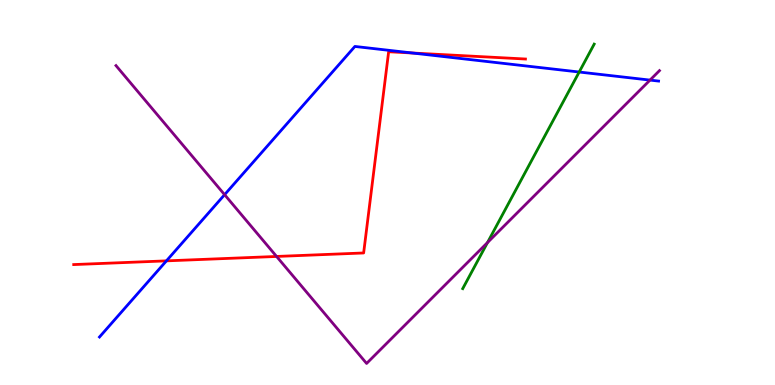[{'lines': ['blue', 'red'], 'intersections': [{'x': 2.15, 'y': 3.22}, {'x': 5.32, 'y': 8.62}]}, {'lines': ['green', 'red'], 'intersections': []}, {'lines': ['purple', 'red'], 'intersections': [{'x': 3.57, 'y': 3.34}]}, {'lines': ['blue', 'green'], 'intersections': [{'x': 7.47, 'y': 8.13}]}, {'lines': ['blue', 'purple'], 'intersections': [{'x': 2.9, 'y': 4.94}, {'x': 8.39, 'y': 7.92}]}, {'lines': ['green', 'purple'], 'intersections': [{'x': 6.29, 'y': 3.7}]}]